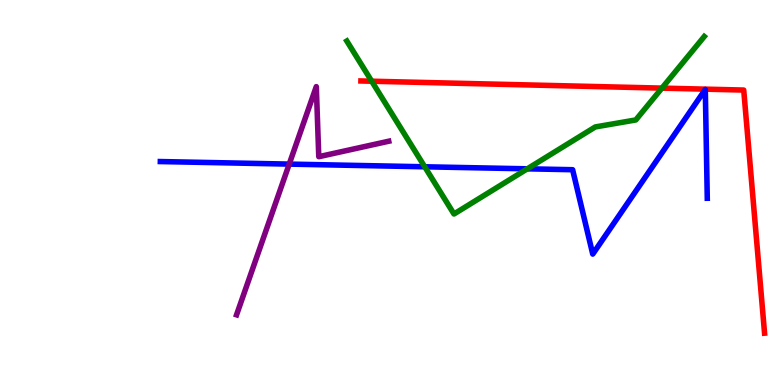[{'lines': ['blue', 'red'], 'intersections': []}, {'lines': ['green', 'red'], 'intersections': [{'x': 4.8, 'y': 7.89}, {'x': 8.54, 'y': 7.71}]}, {'lines': ['purple', 'red'], 'intersections': []}, {'lines': ['blue', 'green'], 'intersections': [{'x': 5.48, 'y': 5.67}, {'x': 6.8, 'y': 5.62}]}, {'lines': ['blue', 'purple'], 'intersections': [{'x': 3.73, 'y': 5.74}]}, {'lines': ['green', 'purple'], 'intersections': []}]